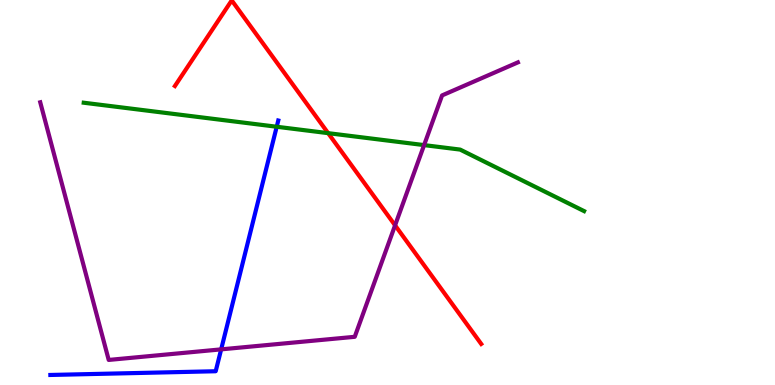[{'lines': ['blue', 'red'], 'intersections': []}, {'lines': ['green', 'red'], 'intersections': [{'x': 4.23, 'y': 6.54}]}, {'lines': ['purple', 'red'], 'intersections': [{'x': 5.1, 'y': 4.15}]}, {'lines': ['blue', 'green'], 'intersections': [{'x': 3.57, 'y': 6.71}]}, {'lines': ['blue', 'purple'], 'intersections': [{'x': 2.85, 'y': 0.926}]}, {'lines': ['green', 'purple'], 'intersections': [{'x': 5.47, 'y': 6.23}]}]